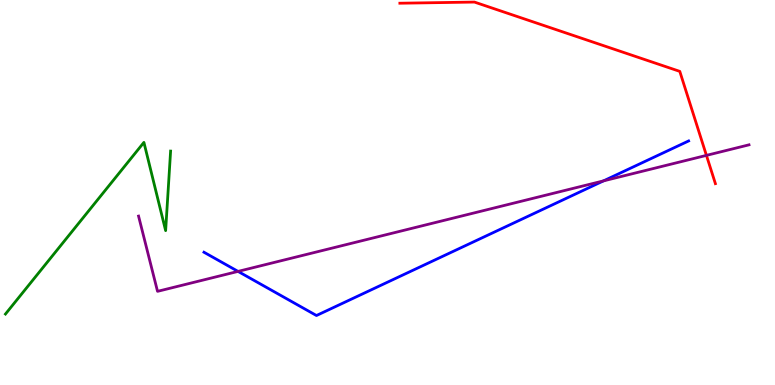[{'lines': ['blue', 'red'], 'intersections': []}, {'lines': ['green', 'red'], 'intersections': []}, {'lines': ['purple', 'red'], 'intersections': [{'x': 9.12, 'y': 5.96}]}, {'lines': ['blue', 'green'], 'intersections': []}, {'lines': ['blue', 'purple'], 'intersections': [{'x': 3.07, 'y': 2.95}, {'x': 7.79, 'y': 5.3}]}, {'lines': ['green', 'purple'], 'intersections': []}]